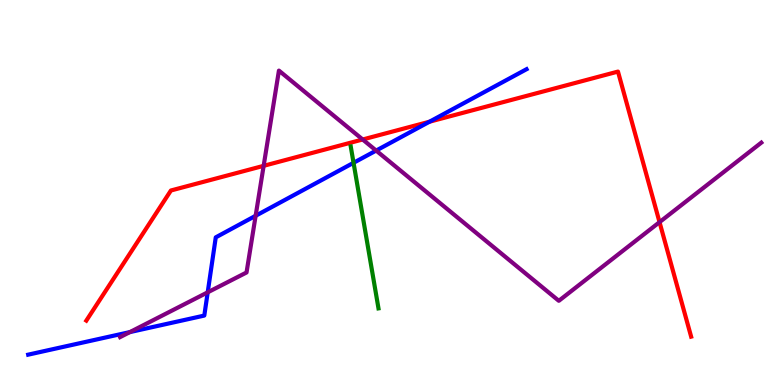[{'lines': ['blue', 'red'], 'intersections': [{'x': 5.54, 'y': 6.84}]}, {'lines': ['green', 'red'], 'intersections': []}, {'lines': ['purple', 'red'], 'intersections': [{'x': 3.4, 'y': 5.69}, {'x': 4.68, 'y': 6.38}, {'x': 8.51, 'y': 4.23}]}, {'lines': ['blue', 'green'], 'intersections': [{'x': 4.56, 'y': 5.77}]}, {'lines': ['blue', 'purple'], 'intersections': [{'x': 1.68, 'y': 1.37}, {'x': 2.68, 'y': 2.41}, {'x': 3.3, 'y': 4.4}, {'x': 4.85, 'y': 6.09}]}, {'lines': ['green', 'purple'], 'intersections': []}]